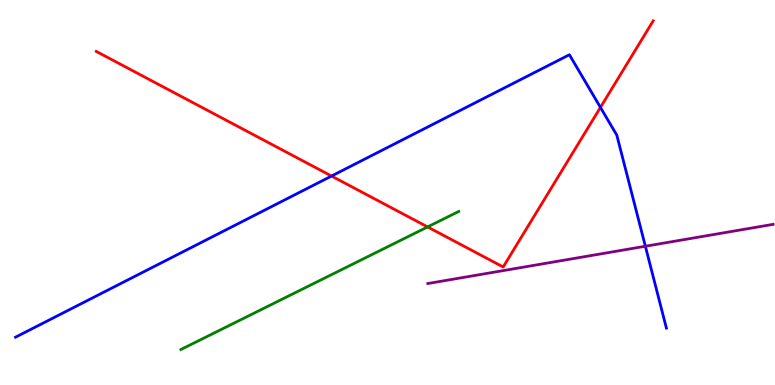[{'lines': ['blue', 'red'], 'intersections': [{'x': 4.28, 'y': 5.43}, {'x': 7.75, 'y': 7.21}]}, {'lines': ['green', 'red'], 'intersections': [{'x': 5.52, 'y': 4.11}]}, {'lines': ['purple', 'red'], 'intersections': []}, {'lines': ['blue', 'green'], 'intersections': []}, {'lines': ['blue', 'purple'], 'intersections': [{'x': 8.33, 'y': 3.6}]}, {'lines': ['green', 'purple'], 'intersections': []}]